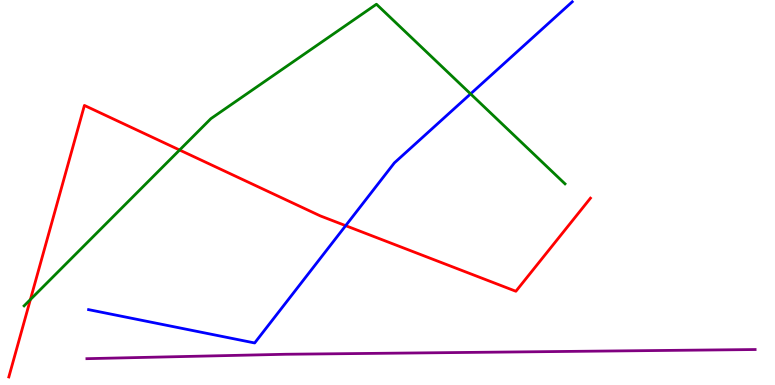[{'lines': ['blue', 'red'], 'intersections': [{'x': 4.46, 'y': 4.14}]}, {'lines': ['green', 'red'], 'intersections': [{'x': 0.392, 'y': 2.22}, {'x': 2.32, 'y': 6.1}]}, {'lines': ['purple', 'red'], 'intersections': []}, {'lines': ['blue', 'green'], 'intersections': [{'x': 6.07, 'y': 7.56}]}, {'lines': ['blue', 'purple'], 'intersections': []}, {'lines': ['green', 'purple'], 'intersections': []}]